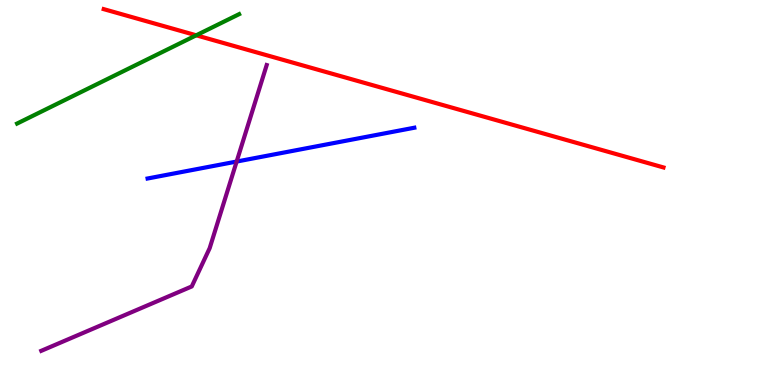[{'lines': ['blue', 'red'], 'intersections': []}, {'lines': ['green', 'red'], 'intersections': [{'x': 2.53, 'y': 9.08}]}, {'lines': ['purple', 'red'], 'intersections': []}, {'lines': ['blue', 'green'], 'intersections': []}, {'lines': ['blue', 'purple'], 'intersections': [{'x': 3.05, 'y': 5.8}]}, {'lines': ['green', 'purple'], 'intersections': []}]